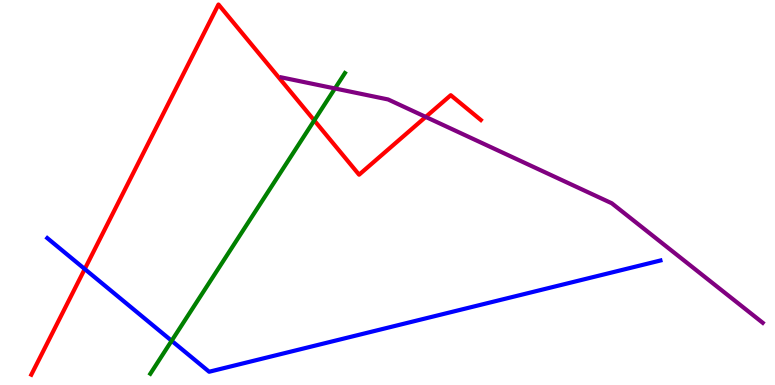[{'lines': ['blue', 'red'], 'intersections': [{'x': 1.09, 'y': 3.01}]}, {'lines': ['green', 'red'], 'intersections': [{'x': 4.05, 'y': 6.87}]}, {'lines': ['purple', 'red'], 'intersections': [{'x': 5.49, 'y': 6.96}]}, {'lines': ['blue', 'green'], 'intersections': [{'x': 2.21, 'y': 1.15}]}, {'lines': ['blue', 'purple'], 'intersections': []}, {'lines': ['green', 'purple'], 'intersections': [{'x': 4.32, 'y': 7.7}]}]